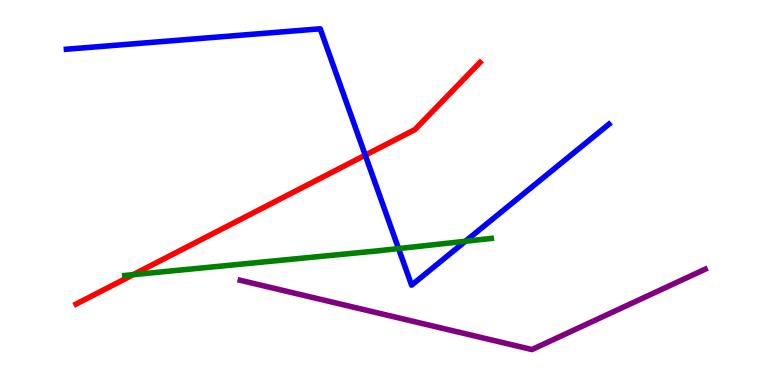[{'lines': ['blue', 'red'], 'intersections': [{'x': 4.71, 'y': 5.97}]}, {'lines': ['green', 'red'], 'intersections': [{'x': 1.72, 'y': 2.87}]}, {'lines': ['purple', 'red'], 'intersections': []}, {'lines': ['blue', 'green'], 'intersections': [{'x': 5.14, 'y': 3.54}, {'x': 6.01, 'y': 3.73}]}, {'lines': ['blue', 'purple'], 'intersections': []}, {'lines': ['green', 'purple'], 'intersections': []}]